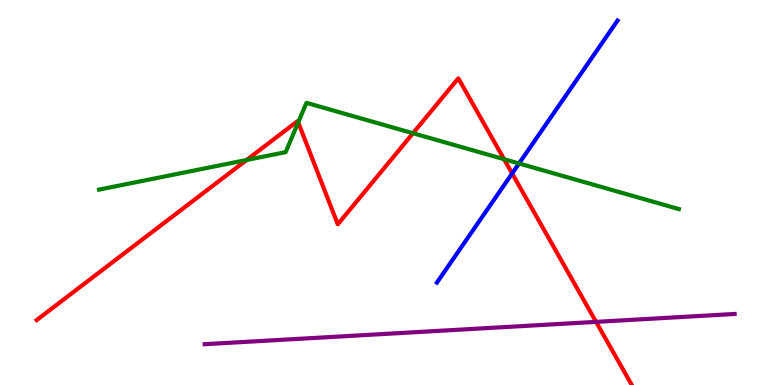[{'lines': ['blue', 'red'], 'intersections': [{'x': 6.61, 'y': 5.49}]}, {'lines': ['green', 'red'], 'intersections': [{'x': 3.18, 'y': 5.84}, {'x': 3.85, 'y': 6.82}, {'x': 5.33, 'y': 6.54}, {'x': 6.5, 'y': 5.86}]}, {'lines': ['purple', 'red'], 'intersections': [{'x': 7.69, 'y': 1.64}]}, {'lines': ['blue', 'green'], 'intersections': [{'x': 6.7, 'y': 5.75}]}, {'lines': ['blue', 'purple'], 'intersections': []}, {'lines': ['green', 'purple'], 'intersections': []}]